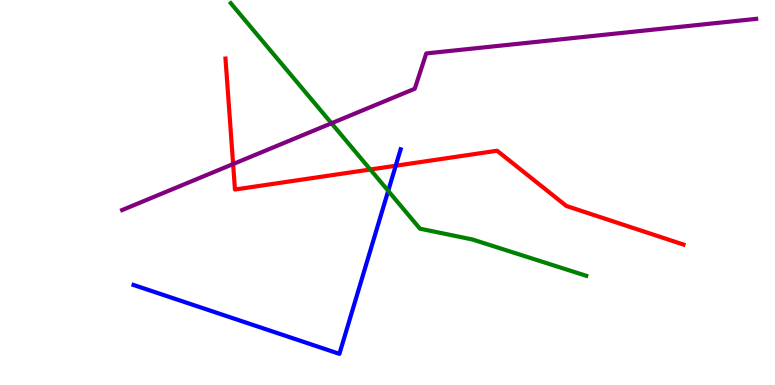[{'lines': ['blue', 'red'], 'intersections': [{'x': 5.11, 'y': 5.7}]}, {'lines': ['green', 'red'], 'intersections': [{'x': 4.78, 'y': 5.6}]}, {'lines': ['purple', 'red'], 'intersections': [{'x': 3.01, 'y': 5.74}]}, {'lines': ['blue', 'green'], 'intersections': [{'x': 5.01, 'y': 5.04}]}, {'lines': ['blue', 'purple'], 'intersections': []}, {'lines': ['green', 'purple'], 'intersections': [{'x': 4.28, 'y': 6.8}]}]